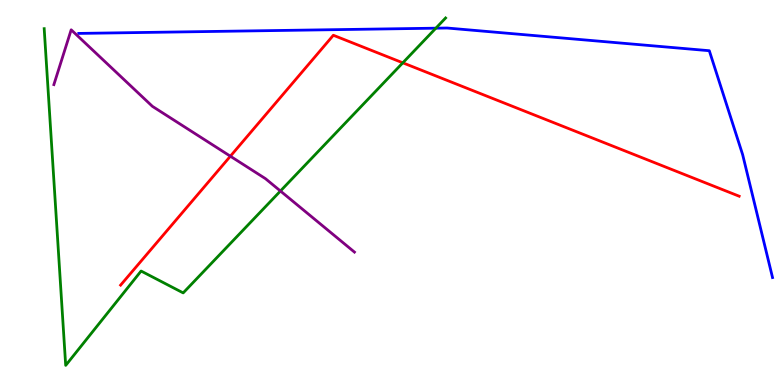[{'lines': ['blue', 'red'], 'intersections': []}, {'lines': ['green', 'red'], 'intersections': [{'x': 5.2, 'y': 8.37}]}, {'lines': ['purple', 'red'], 'intersections': [{'x': 2.97, 'y': 5.94}]}, {'lines': ['blue', 'green'], 'intersections': [{'x': 5.62, 'y': 9.27}]}, {'lines': ['blue', 'purple'], 'intersections': []}, {'lines': ['green', 'purple'], 'intersections': [{'x': 3.62, 'y': 5.04}]}]